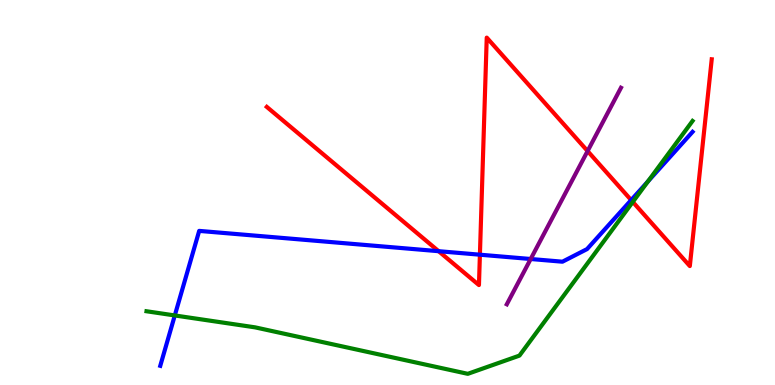[{'lines': ['blue', 'red'], 'intersections': [{'x': 5.66, 'y': 3.48}, {'x': 6.19, 'y': 3.38}, {'x': 8.14, 'y': 4.8}]}, {'lines': ['green', 'red'], 'intersections': [{'x': 8.17, 'y': 4.75}]}, {'lines': ['purple', 'red'], 'intersections': [{'x': 7.58, 'y': 6.08}]}, {'lines': ['blue', 'green'], 'intersections': [{'x': 2.26, 'y': 1.81}, {'x': 8.36, 'y': 5.29}]}, {'lines': ['blue', 'purple'], 'intersections': [{'x': 6.85, 'y': 3.27}]}, {'lines': ['green', 'purple'], 'intersections': []}]